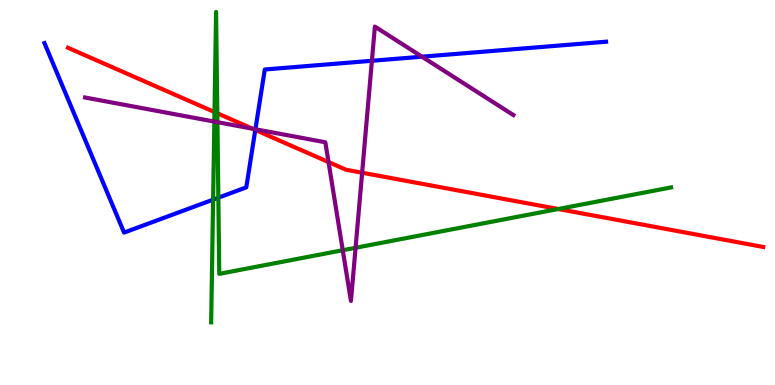[{'lines': ['blue', 'red'], 'intersections': [{'x': 3.29, 'y': 6.62}]}, {'lines': ['green', 'red'], 'intersections': [{'x': 2.77, 'y': 7.09}, {'x': 2.8, 'y': 7.06}, {'x': 7.2, 'y': 4.57}]}, {'lines': ['purple', 'red'], 'intersections': [{'x': 3.26, 'y': 6.66}, {'x': 4.24, 'y': 5.79}, {'x': 4.67, 'y': 5.51}]}, {'lines': ['blue', 'green'], 'intersections': [{'x': 2.75, 'y': 4.81}, {'x': 2.82, 'y': 4.86}]}, {'lines': ['blue', 'purple'], 'intersections': [{'x': 3.3, 'y': 6.64}, {'x': 4.8, 'y': 8.42}, {'x': 5.45, 'y': 8.53}]}, {'lines': ['green', 'purple'], 'intersections': [{'x': 2.77, 'y': 6.84}, {'x': 2.81, 'y': 6.83}, {'x': 4.42, 'y': 3.5}, {'x': 4.59, 'y': 3.56}]}]